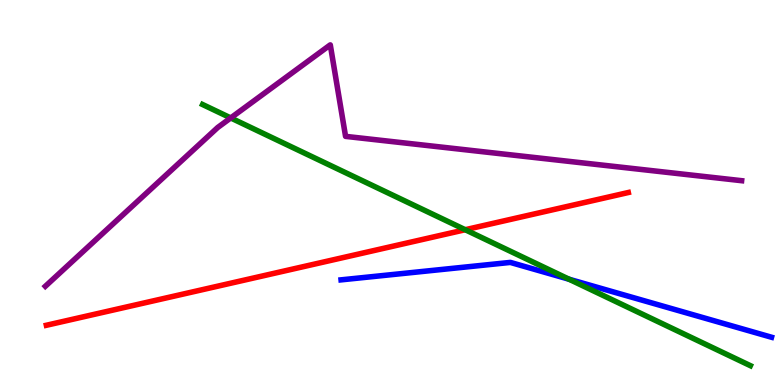[{'lines': ['blue', 'red'], 'intersections': []}, {'lines': ['green', 'red'], 'intersections': [{'x': 6.0, 'y': 4.03}]}, {'lines': ['purple', 'red'], 'intersections': []}, {'lines': ['blue', 'green'], 'intersections': [{'x': 7.34, 'y': 2.75}]}, {'lines': ['blue', 'purple'], 'intersections': []}, {'lines': ['green', 'purple'], 'intersections': [{'x': 2.98, 'y': 6.94}]}]